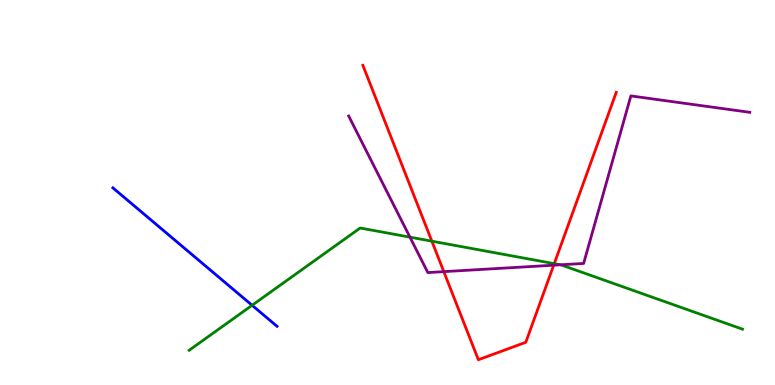[{'lines': ['blue', 'red'], 'intersections': []}, {'lines': ['green', 'red'], 'intersections': [{'x': 5.57, 'y': 3.74}, {'x': 7.15, 'y': 3.15}]}, {'lines': ['purple', 'red'], 'intersections': [{'x': 5.73, 'y': 2.94}, {'x': 7.14, 'y': 3.11}]}, {'lines': ['blue', 'green'], 'intersections': [{'x': 3.25, 'y': 2.07}]}, {'lines': ['blue', 'purple'], 'intersections': []}, {'lines': ['green', 'purple'], 'intersections': [{'x': 5.29, 'y': 3.84}, {'x': 7.23, 'y': 3.12}]}]